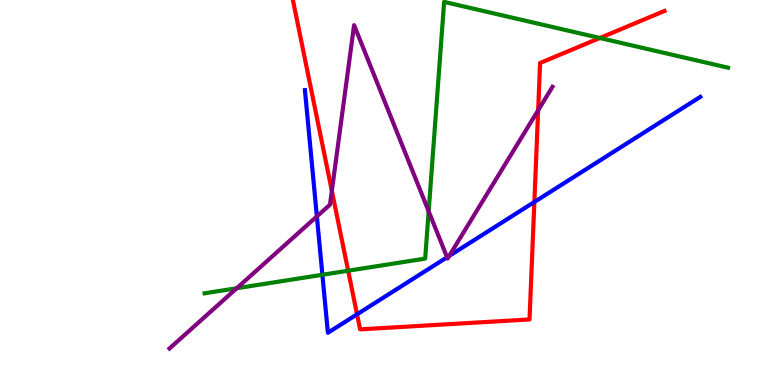[{'lines': ['blue', 'red'], 'intersections': [{'x': 4.61, 'y': 1.84}, {'x': 6.9, 'y': 4.75}]}, {'lines': ['green', 'red'], 'intersections': [{'x': 4.49, 'y': 2.97}, {'x': 7.74, 'y': 9.01}]}, {'lines': ['purple', 'red'], 'intersections': [{'x': 4.28, 'y': 5.04}, {'x': 6.94, 'y': 7.14}]}, {'lines': ['blue', 'green'], 'intersections': [{'x': 4.16, 'y': 2.86}]}, {'lines': ['blue', 'purple'], 'intersections': [{'x': 4.09, 'y': 4.38}, {'x': 5.77, 'y': 3.32}, {'x': 5.8, 'y': 3.35}]}, {'lines': ['green', 'purple'], 'intersections': [{'x': 3.05, 'y': 2.51}, {'x': 5.53, 'y': 4.51}]}]